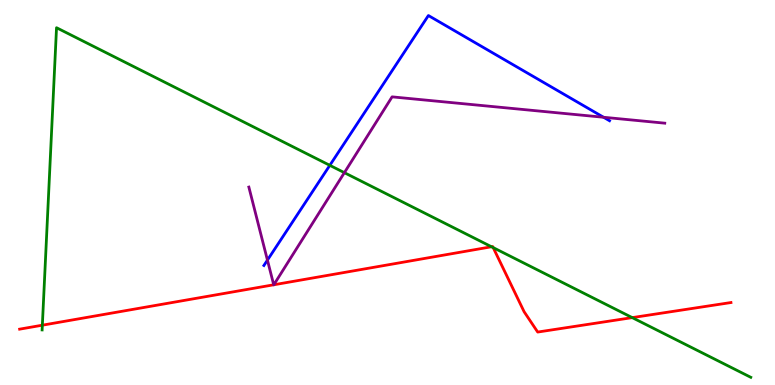[{'lines': ['blue', 'red'], 'intersections': []}, {'lines': ['green', 'red'], 'intersections': [{'x': 0.546, 'y': 1.55}, {'x': 6.34, 'y': 3.59}, {'x': 6.36, 'y': 3.57}, {'x': 8.16, 'y': 1.75}]}, {'lines': ['purple', 'red'], 'intersections': [{'x': 3.53, 'y': 2.6}, {'x': 3.53, 'y': 2.6}]}, {'lines': ['blue', 'green'], 'intersections': [{'x': 4.26, 'y': 5.71}]}, {'lines': ['blue', 'purple'], 'intersections': [{'x': 3.45, 'y': 3.24}, {'x': 7.79, 'y': 6.95}]}, {'lines': ['green', 'purple'], 'intersections': [{'x': 4.44, 'y': 5.52}]}]